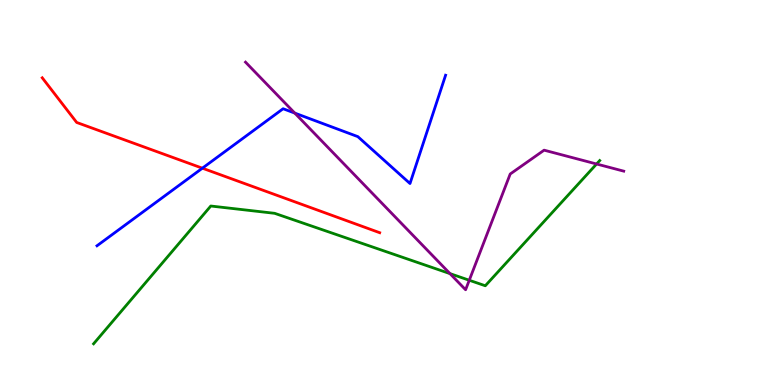[{'lines': ['blue', 'red'], 'intersections': [{'x': 2.61, 'y': 5.63}]}, {'lines': ['green', 'red'], 'intersections': []}, {'lines': ['purple', 'red'], 'intersections': []}, {'lines': ['blue', 'green'], 'intersections': []}, {'lines': ['blue', 'purple'], 'intersections': [{'x': 3.8, 'y': 7.06}]}, {'lines': ['green', 'purple'], 'intersections': [{'x': 5.81, 'y': 2.89}, {'x': 6.06, 'y': 2.72}, {'x': 7.7, 'y': 5.74}]}]